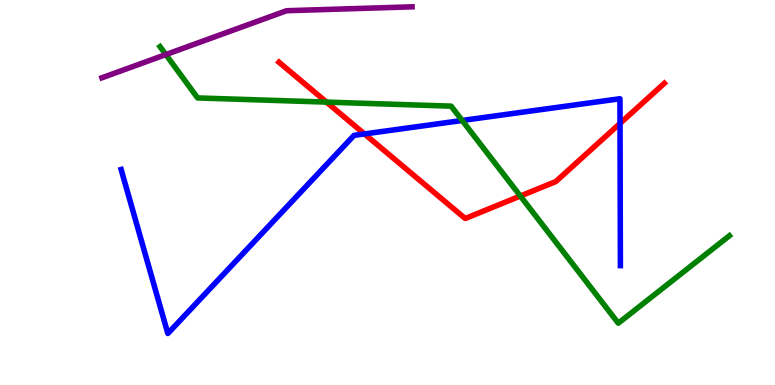[{'lines': ['blue', 'red'], 'intersections': [{'x': 4.7, 'y': 6.52}, {'x': 8.0, 'y': 6.79}]}, {'lines': ['green', 'red'], 'intersections': [{'x': 4.21, 'y': 7.35}, {'x': 6.71, 'y': 4.91}]}, {'lines': ['purple', 'red'], 'intersections': []}, {'lines': ['blue', 'green'], 'intersections': [{'x': 5.96, 'y': 6.87}]}, {'lines': ['blue', 'purple'], 'intersections': []}, {'lines': ['green', 'purple'], 'intersections': [{'x': 2.14, 'y': 8.58}]}]